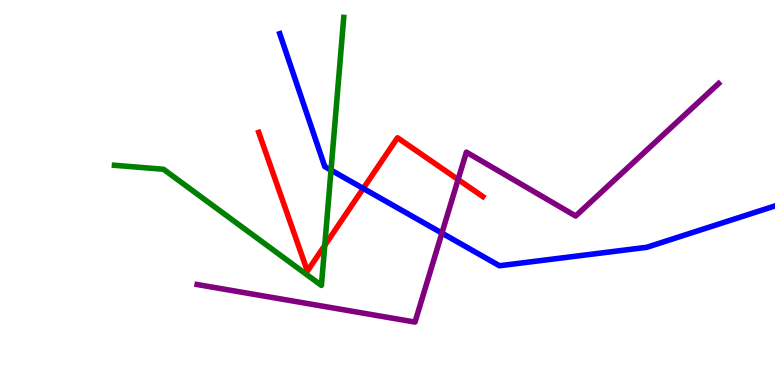[{'lines': ['blue', 'red'], 'intersections': [{'x': 4.69, 'y': 5.11}]}, {'lines': ['green', 'red'], 'intersections': [{'x': 4.19, 'y': 3.63}]}, {'lines': ['purple', 'red'], 'intersections': [{'x': 5.91, 'y': 5.34}]}, {'lines': ['blue', 'green'], 'intersections': [{'x': 4.27, 'y': 5.58}]}, {'lines': ['blue', 'purple'], 'intersections': [{'x': 5.7, 'y': 3.95}]}, {'lines': ['green', 'purple'], 'intersections': []}]